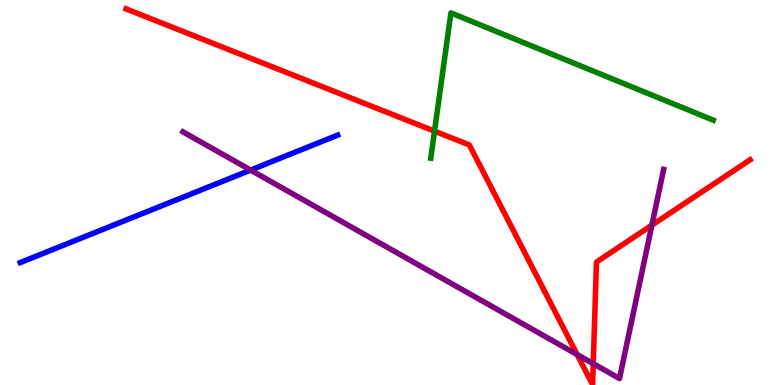[{'lines': ['blue', 'red'], 'intersections': []}, {'lines': ['green', 'red'], 'intersections': [{'x': 5.61, 'y': 6.59}]}, {'lines': ['purple', 'red'], 'intersections': [{'x': 7.45, 'y': 0.791}, {'x': 7.65, 'y': 0.554}, {'x': 8.41, 'y': 4.15}]}, {'lines': ['blue', 'green'], 'intersections': []}, {'lines': ['blue', 'purple'], 'intersections': [{'x': 3.23, 'y': 5.58}]}, {'lines': ['green', 'purple'], 'intersections': []}]